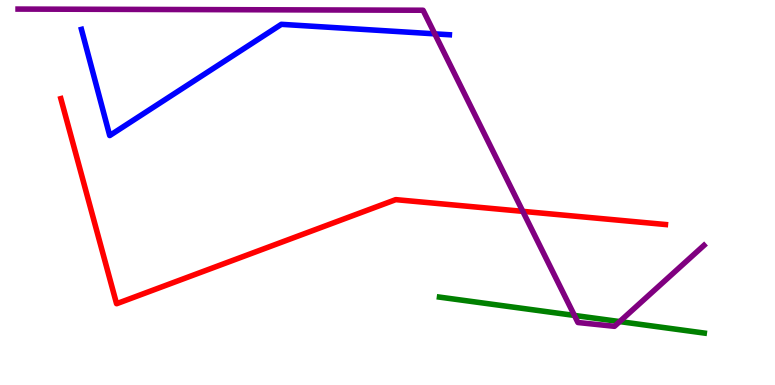[{'lines': ['blue', 'red'], 'intersections': []}, {'lines': ['green', 'red'], 'intersections': []}, {'lines': ['purple', 'red'], 'intersections': [{'x': 6.75, 'y': 4.51}]}, {'lines': ['blue', 'green'], 'intersections': []}, {'lines': ['blue', 'purple'], 'intersections': [{'x': 5.61, 'y': 9.12}]}, {'lines': ['green', 'purple'], 'intersections': [{'x': 7.41, 'y': 1.81}, {'x': 8.0, 'y': 1.65}]}]